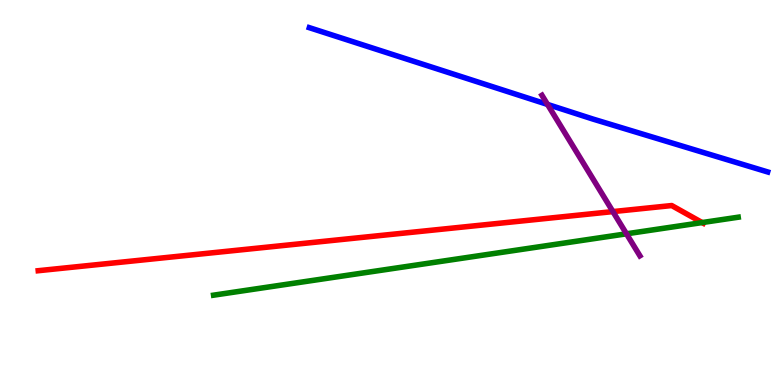[{'lines': ['blue', 'red'], 'intersections': []}, {'lines': ['green', 'red'], 'intersections': [{'x': 9.06, 'y': 4.22}]}, {'lines': ['purple', 'red'], 'intersections': [{'x': 7.91, 'y': 4.5}]}, {'lines': ['blue', 'green'], 'intersections': []}, {'lines': ['blue', 'purple'], 'intersections': [{'x': 7.06, 'y': 7.29}]}, {'lines': ['green', 'purple'], 'intersections': [{'x': 8.08, 'y': 3.93}]}]